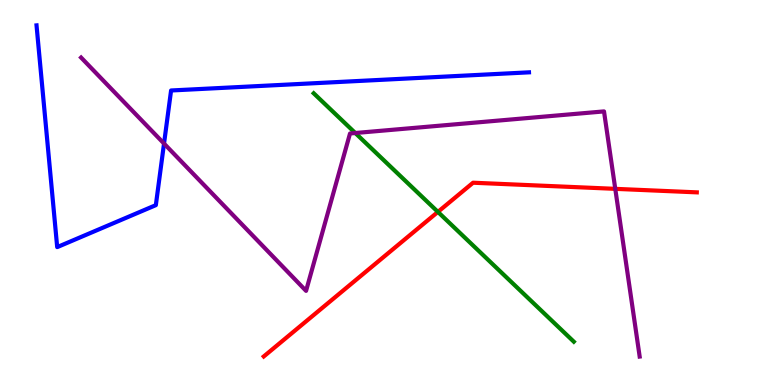[{'lines': ['blue', 'red'], 'intersections': []}, {'lines': ['green', 'red'], 'intersections': [{'x': 5.65, 'y': 4.5}]}, {'lines': ['purple', 'red'], 'intersections': [{'x': 7.94, 'y': 5.09}]}, {'lines': ['blue', 'green'], 'intersections': []}, {'lines': ['blue', 'purple'], 'intersections': [{'x': 2.12, 'y': 6.27}]}, {'lines': ['green', 'purple'], 'intersections': [{'x': 4.58, 'y': 6.55}]}]